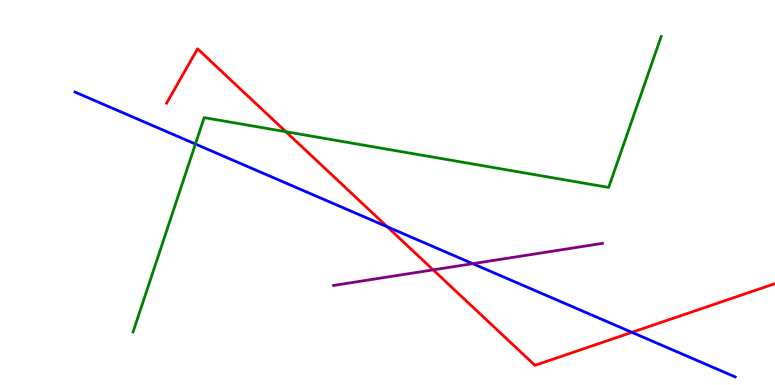[{'lines': ['blue', 'red'], 'intersections': [{'x': 5.0, 'y': 4.11}, {'x': 8.15, 'y': 1.37}]}, {'lines': ['green', 'red'], 'intersections': [{'x': 3.69, 'y': 6.58}]}, {'lines': ['purple', 'red'], 'intersections': [{'x': 5.59, 'y': 2.99}]}, {'lines': ['blue', 'green'], 'intersections': [{'x': 2.52, 'y': 6.26}]}, {'lines': ['blue', 'purple'], 'intersections': [{'x': 6.1, 'y': 3.15}]}, {'lines': ['green', 'purple'], 'intersections': []}]